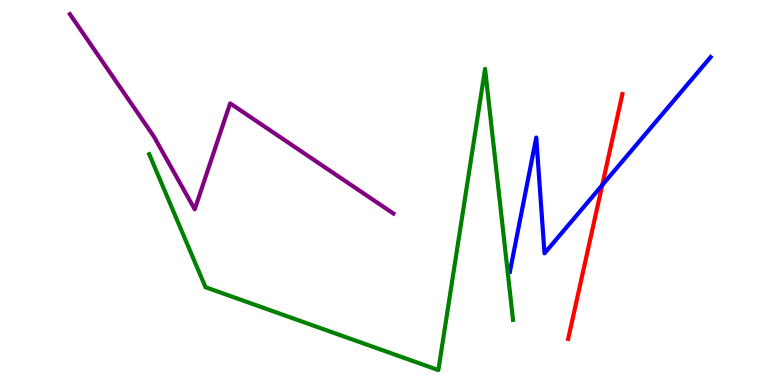[{'lines': ['blue', 'red'], 'intersections': [{'x': 7.77, 'y': 5.19}]}, {'lines': ['green', 'red'], 'intersections': []}, {'lines': ['purple', 'red'], 'intersections': []}, {'lines': ['blue', 'green'], 'intersections': []}, {'lines': ['blue', 'purple'], 'intersections': []}, {'lines': ['green', 'purple'], 'intersections': []}]